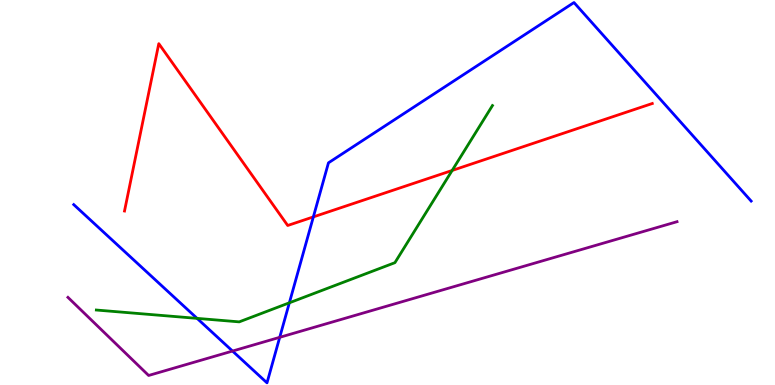[{'lines': ['blue', 'red'], 'intersections': [{'x': 4.04, 'y': 4.37}]}, {'lines': ['green', 'red'], 'intersections': [{'x': 5.83, 'y': 5.57}]}, {'lines': ['purple', 'red'], 'intersections': []}, {'lines': ['blue', 'green'], 'intersections': [{'x': 2.54, 'y': 1.73}, {'x': 3.73, 'y': 2.13}]}, {'lines': ['blue', 'purple'], 'intersections': [{'x': 3.0, 'y': 0.882}, {'x': 3.61, 'y': 1.24}]}, {'lines': ['green', 'purple'], 'intersections': []}]